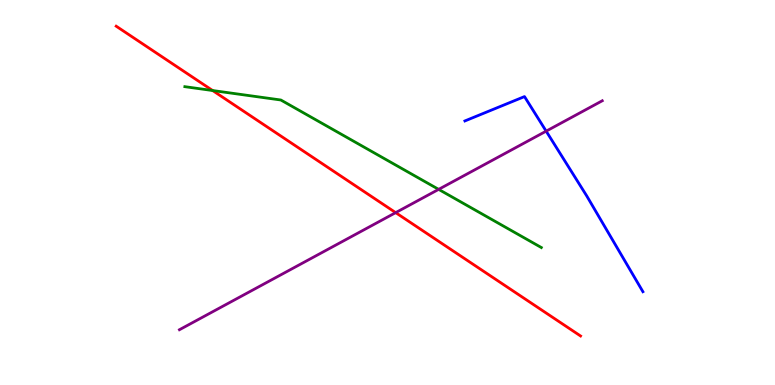[{'lines': ['blue', 'red'], 'intersections': []}, {'lines': ['green', 'red'], 'intersections': [{'x': 2.74, 'y': 7.65}]}, {'lines': ['purple', 'red'], 'intersections': [{'x': 5.11, 'y': 4.48}]}, {'lines': ['blue', 'green'], 'intersections': []}, {'lines': ['blue', 'purple'], 'intersections': [{'x': 7.05, 'y': 6.59}]}, {'lines': ['green', 'purple'], 'intersections': [{'x': 5.66, 'y': 5.08}]}]